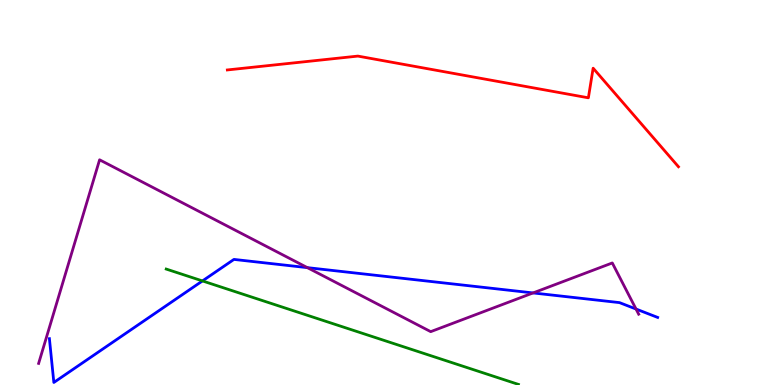[{'lines': ['blue', 'red'], 'intersections': []}, {'lines': ['green', 'red'], 'intersections': []}, {'lines': ['purple', 'red'], 'intersections': []}, {'lines': ['blue', 'green'], 'intersections': [{'x': 2.61, 'y': 2.7}]}, {'lines': ['blue', 'purple'], 'intersections': [{'x': 3.97, 'y': 3.05}, {'x': 6.88, 'y': 2.39}, {'x': 8.21, 'y': 1.97}]}, {'lines': ['green', 'purple'], 'intersections': []}]